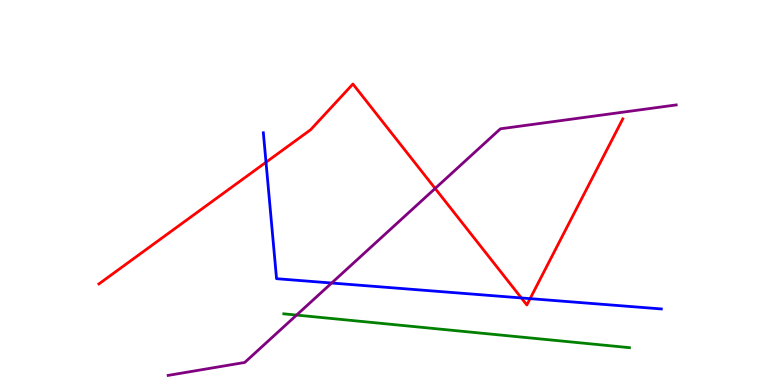[{'lines': ['blue', 'red'], 'intersections': [{'x': 3.43, 'y': 5.79}, {'x': 6.73, 'y': 2.26}, {'x': 6.84, 'y': 2.24}]}, {'lines': ['green', 'red'], 'intersections': []}, {'lines': ['purple', 'red'], 'intersections': [{'x': 5.61, 'y': 5.11}]}, {'lines': ['blue', 'green'], 'intersections': []}, {'lines': ['blue', 'purple'], 'intersections': [{'x': 4.28, 'y': 2.65}]}, {'lines': ['green', 'purple'], 'intersections': [{'x': 3.83, 'y': 1.82}]}]